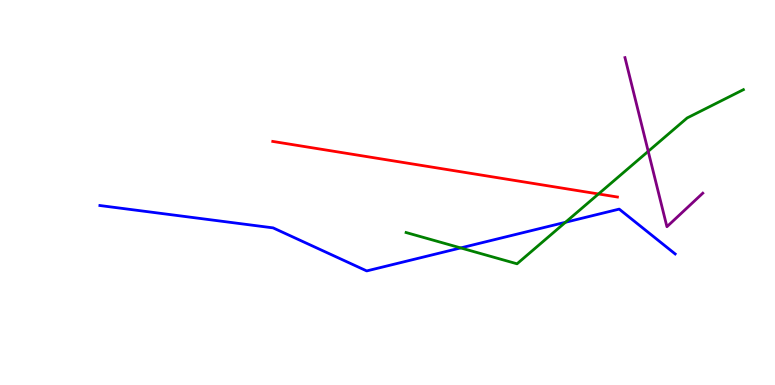[{'lines': ['blue', 'red'], 'intersections': []}, {'lines': ['green', 'red'], 'intersections': [{'x': 7.72, 'y': 4.96}]}, {'lines': ['purple', 'red'], 'intersections': []}, {'lines': ['blue', 'green'], 'intersections': [{'x': 5.94, 'y': 3.56}, {'x': 7.3, 'y': 4.23}]}, {'lines': ['blue', 'purple'], 'intersections': []}, {'lines': ['green', 'purple'], 'intersections': [{'x': 8.36, 'y': 6.07}]}]